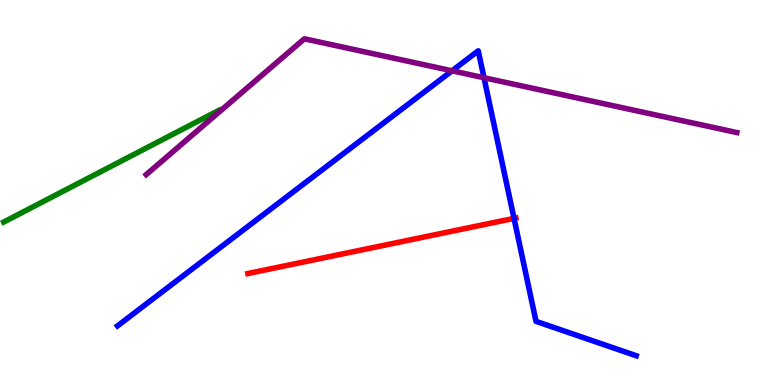[{'lines': ['blue', 'red'], 'intersections': [{'x': 6.63, 'y': 4.33}]}, {'lines': ['green', 'red'], 'intersections': []}, {'lines': ['purple', 'red'], 'intersections': []}, {'lines': ['blue', 'green'], 'intersections': []}, {'lines': ['blue', 'purple'], 'intersections': [{'x': 5.83, 'y': 8.16}, {'x': 6.25, 'y': 7.98}]}, {'lines': ['green', 'purple'], 'intersections': []}]